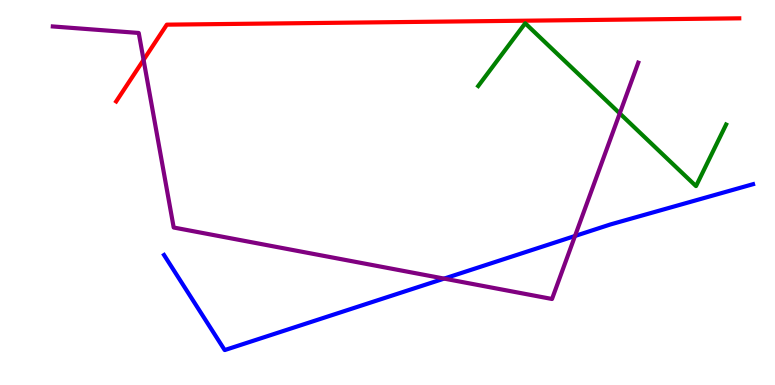[{'lines': ['blue', 'red'], 'intersections': []}, {'lines': ['green', 'red'], 'intersections': []}, {'lines': ['purple', 'red'], 'intersections': [{'x': 1.85, 'y': 8.44}]}, {'lines': ['blue', 'green'], 'intersections': []}, {'lines': ['blue', 'purple'], 'intersections': [{'x': 5.73, 'y': 2.76}, {'x': 7.42, 'y': 3.87}]}, {'lines': ['green', 'purple'], 'intersections': [{'x': 8.0, 'y': 7.05}]}]